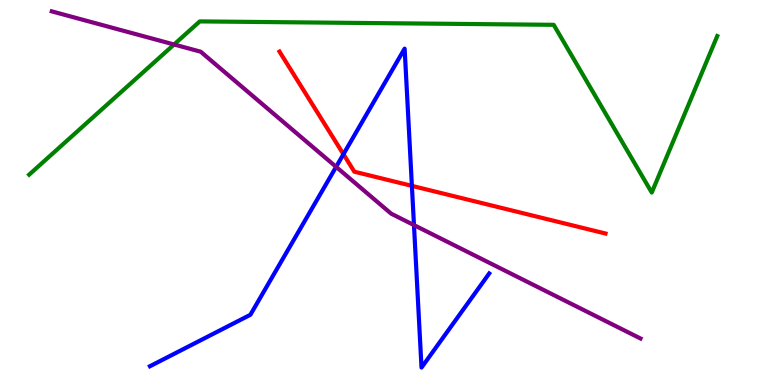[{'lines': ['blue', 'red'], 'intersections': [{'x': 4.43, 'y': 5.99}, {'x': 5.31, 'y': 5.17}]}, {'lines': ['green', 'red'], 'intersections': []}, {'lines': ['purple', 'red'], 'intersections': []}, {'lines': ['blue', 'green'], 'intersections': []}, {'lines': ['blue', 'purple'], 'intersections': [{'x': 4.34, 'y': 5.67}, {'x': 5.34, 'y': 4.15}]}, {'lines': ['green', 'purple'], 'intersections': [{'x': 2.25, 'y': 8.84}]}]